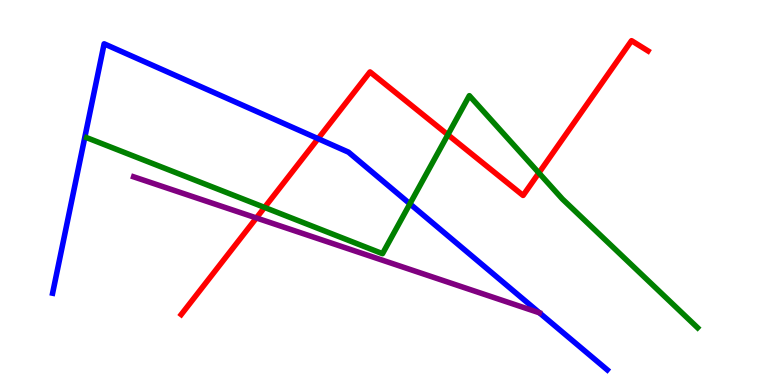[{'lines': ['blue', 'red'], 'intersections': [{'x': 4.1, 'y': 6.4}]}, {'lines': ['green', 'red'], 'intersections': [{'x': 3.41, 'y': 4.61}, {'x': 5.78, 'y': 6.5}, {'x': 6.95, 'y': 5.51}]}, {'lines': ['purple', 'red'], 'intersections': [{'x': 3.31, 'y': 4.34}]}, {'lines': ['blue', 'green'], 'intersections': [{'x': 5.29, 'y': 4.71}]}, {'lines': ['blue', 'purple'], 'intersections': []}, {'lines': ['green', 'purple'], 'intersections': []}]